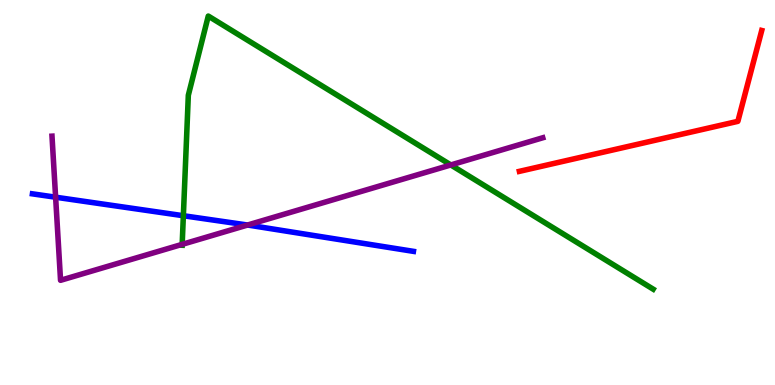[{'lines': ['blue', 'red'], 'intersections': []}, {'lines': ['green', 'red'], 'intersections': []}, {'lines': ['purple', 'red'], 'intersections': []}, {'lines': ['blue', 'green'], 'intersections': [{'x': 2.37, 'y': 4.4}]}, {'lines': ['blue', 'purple'], 'intersections': [{'x': 0.718, 'y': 4.88}, {'x': 3.19, 'y': 4.16}]}, {'lines': ['green', 'purple'], 'intersections': [{'x': 2.35, 'y': 3.65}, {'x': 5.82, 'y': 5.72}]}]